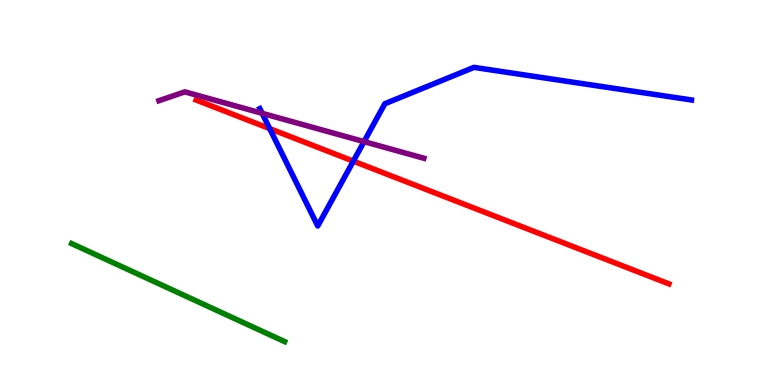[{'lines': ['blue', 'red'], 'intersections': [{'x': 3.48, 'y': 6.66}, {'x': 4.56, 'y': 5.81}]}, {'lines': ['green', 'red'], 'intersections': []}, {'lines': ['purple', 'red'], 'intersections': []}, {'lines': ['blue', 'green'], 'intersections': []}, {'lines': ['blue', 'purple'], 'intersections': [{'x': 3.38, 'y': 7.06}, {'x': 4.7, 'y': 6.32}]}, {'lines': ['green', 'purple'], 'intersections': []}]